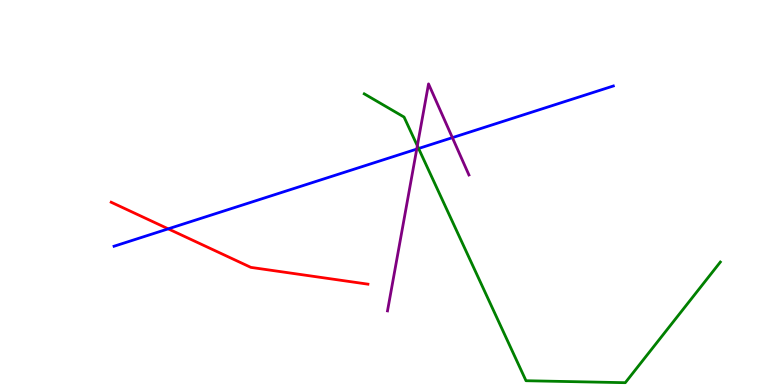[{'lines': ['blue', 'red'], 'intersections': [{'x': 2.17, 'y': 4.06}]}, {'lines': ['green', 'red'], 'intersections': []}, {'lines': ['purple', 'red'], 'intersections': []}, {'lines': ['blue', 'green'], 'intersections': [{'x': 5.4, 'y': 6.14}]}, {'lines': ['blue', 'purple'], 'intersections': [{'x': 5.38, 'y': 6.13}, {'x': 5.84, 'y': 6.42}]}, {'lines': ['green', 'purple'], 'intersections': [{'x': 5.39, 'y': 6.21}]}]